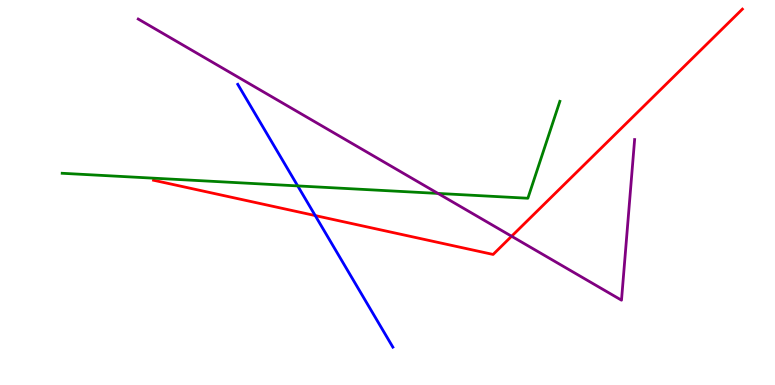[{'lines': ['blue', 'red'], 'intersections': [{'x': 4.07, 'y': 4.4}]}, {'lines': ['green', 'red'], 'intersections': []}, {'lines': ['purple', 'red'], 'intersections': [{'x': 6.6, 'y': 3.86}]}, {'lines': ['blue', 'green'], 'intersections': [{'x': 3.84, 'y': 5.17}]}, {'lines': ['blue', 'purple'], 'intersections': []}, {'lines': ['green', 'purple'], 'intersections': [{'x': 5.65, 'y': 4.98}]}]